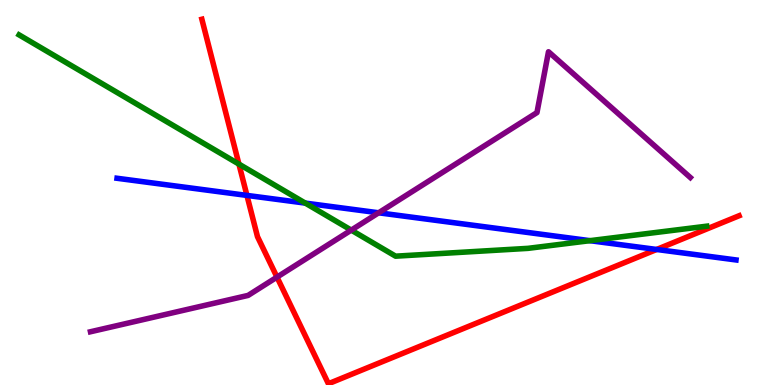[{'lines': ['blue', 'red'], 'intersections': [{'x': 3.19, 'y': 4.92}, {'x': 8.47, 'y': 3.52}]}, {'lines': ['green', 'red'], 'intersections': [{'x': 3.08, 'y': 5.74}]}, {'lines': ['purple', 'red'], 'intersections': [{'x': 3.57, 'y': 2.8}]}, {'lines': ['blue', 'green'], 'intersections': [{'x': 3.94, 'y': 4.72}, {'x': 7.61, 'y': 3.75}]}, {'lines': ['blue', 'purple'], 'intersections': [{'x': 4.89, 'y': 4.47}]}, {'lines': ['green', 'purple'], 'intersections': [{'x': 4.53, 'y': 4.02}]}]